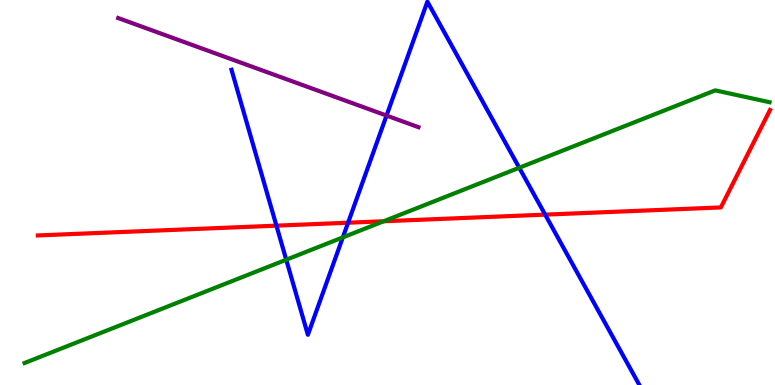[{'lines': ['blue', 'red'], 'intersections': [{'x': 3.57, 'y': 4.14}, {'x': 4.49, 'y': 4.22}, {'x': 7.03, 'y': 4.43}]}, {'lines': ['green', 'red'], 'intersections': [{'x': 4.95, 'y': 4.25}]}, {'lines': ['purple', 'red'], 'intersections': []}, {'lines': ['blue', 'green'], 'intersections': [{'x': 3.69, 'y': 3.25}, {'x': 4.42, 'y': 3.83}, {'x': 6.7, 'y': 5.64}]}, {'lines': ['blue', 'purple'], 'intersections': [{'x': 4.99, 'y': 7.0}]}, {'lines': ['green', 'purple'], 'intersections': []}]